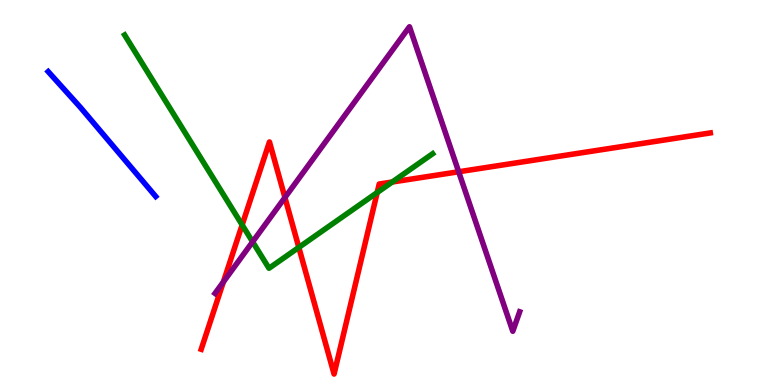[{'lines': ['blue', 'red'], 'intersections': []}, {'lines': ['green', 'red'], 'intersections': [{'x': 3.12, 'y': 4.16}, {'x': 3.86, 'y': 3.57}, {'x': 4.87, 'y': 5.0}, {'x': 5.06, 'y': 5.27}]}, {'lines': ['purple', 'red'], 'intersections': [{'x': 2.88, 'y': 2.68}, {'x': 3.68, 'y': 4.87}, {'x': 5.92, 'y': 5.54}]}, {'lines': ['blue', 'green'], 'intersections': []}, {'lines': ['blue', 'purple'], 'intersections': []}, {'lines': ['green', 'purple'], 'intersections': [{'x': 3.26, 'y': 3.72}]}]